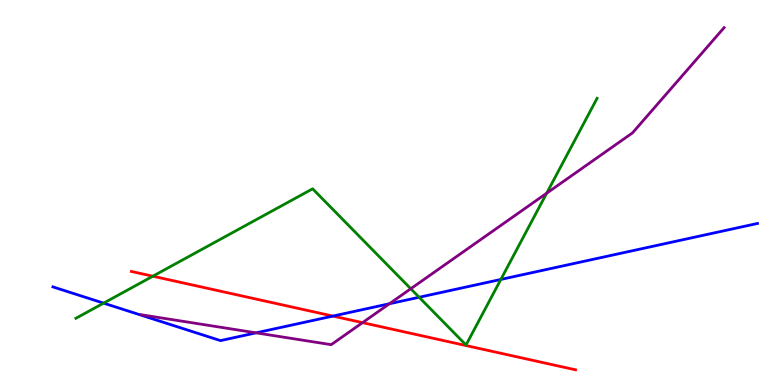[{'lines': ['blue', 'red'], 'intersections': [{'x': 4.3, 'y': 1.79}]}, {'lines': ['green', 'red'], 'intersections': [{'x': 1.97, 'y': 2.83}]}, {'lines': ['purple', 'red'], 'intersections': [{'x': 4.68, 'y': 1.62}]}, {'lines': ['blue', 'green'], 'intersections': [{'x': 1.34, 'y': 2.13}, {'x': 5.41, 'y': 2.28}, {'x': 6.46, 'y': 2.74}]}, {'lines': ['blue', 'purple'], 'intersections': [{'x': 3.3, 'y': 1.35}, {'x': 5.02, 'y': 2.11}]}, {'lines': ['green', 'purple'], 'intersections': [{'x': 5.3, 'y': 2.5}, {'x': 7.05, 'y': 4.98}]}]